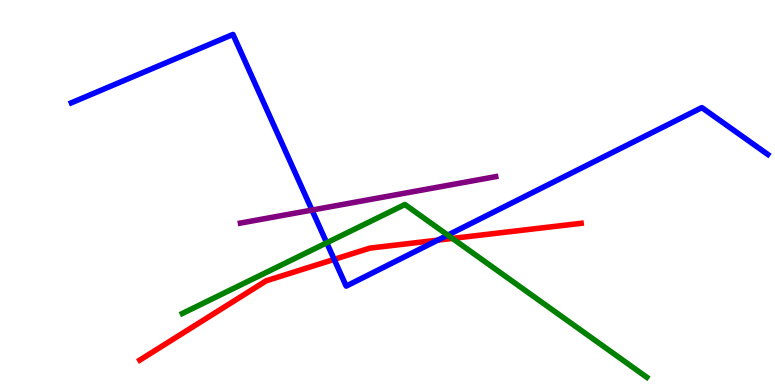[{'lines': ['blue', 'red'], 'intersections': [{'x': 4.31, 'y': 3.26}, {'x': 5.65, 'y': 3.76}]}, {'lines': ['green', 'red'], 'intersections': [{'x': 5.84, 'y': 3.81}]}, {'lines': ['purple', 'red'], 'intersections': []}, {'lines': ['blue', 'green'], 'intersections': [{'x': 4.22, 'y': 3.69}, {'x': 5.78, 'y': 3.89}]}, {'lines': ['blue', 'purple'], 'intersections': [{'x': 4.03, 'y': 4.54}]}, {'lines': ['green', 'purple'], 'intersections': []}]